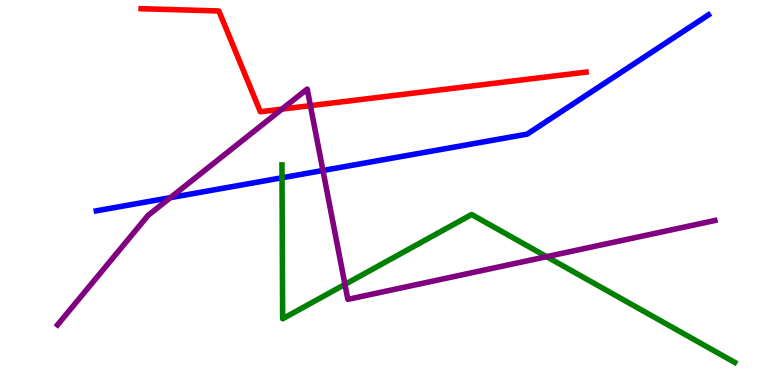[{'lines': ['blue', 'red'], 'intersections': []}, {'lines': ['green', 'red'], 'intersections': []}, {'lines': ['purple', 'red'], 'intersections': [{'x': 3.64, 'y': 7.17}, {'x': 4.01, 'y': 7.26}]}, {'lines': ['blue', 'green'], 'intersections': [{'x': 3.64, 'y': 5.38}]}, {'lines': ['blue', 'purple'], 'intersections': [{'x': 2.2, 'y': 4.87}, {'x': 4.17, 'y': 5.57}]}, {'lines': ['green', 'purple'], 'intersections': [{'x': 4.45, 'y': 2.61}, {'x': 7.05, 'y': 3.33}]}]